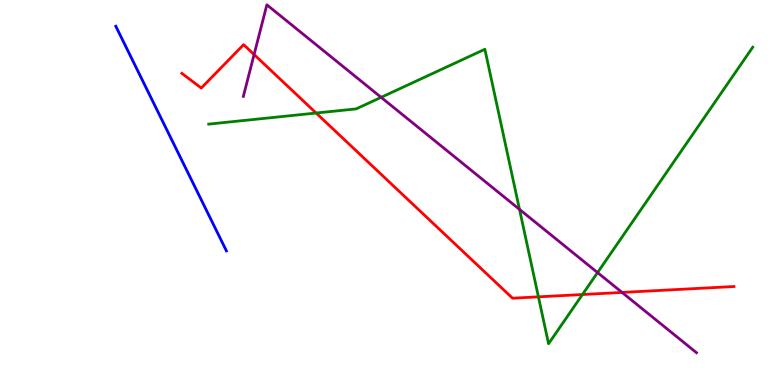[{'lines': ['blue', 'red'], 'intersections': []}, {'lines': ['green', 'red'], 'intersections': [{'x': 4.08, 'y': 7.06}, {'x': 6.95, 'y': 2.29}, {'x': 7.52, 'y': 2.35}]}, {'lines': ['purple', 'red'], 'intersections': [{'x': 3.28, 'y': 8.58}, {'x': 8.03, 'y': 2.4}]}, {'lines': ['blue', 'green'], 'intersections': []}, {'lines': ['blue', 'purple'], 'intersections': []}, {'lines': ['green', 'purple'], 'intersections': [{'x': 4.92, 'y': 7.47}, {'x': 6.7, 'y': 4.56}, {'x': 7.71, 'y': 2.92}]}]